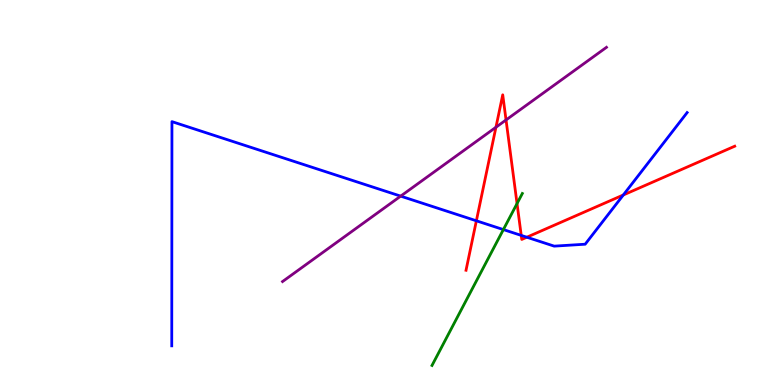[{'lines': ['blue', 'red'], 'intersections': [{'x': 6.15, 'y': 4.27}, {'x': 6.73, 'y': 3.89}, {'x': 6.8, 'y': 3.84}, {'x': 8.04, 'y': 4.94}]}, {'lines': ['green', 'red'], 'intersections': [{'x': 6.67, 'y': 4.71}]}, {'lines': ['purple', 'red'], 'intersections': [{'x': 6.4, 'y': 6.69}, {'x': 6.53, 'y': 6.88}]}, {'lines': ['blue', 'green'], 'intersections': [{'x': 6.5, 'y': 4.04}]}, {'lines': ['blue', 'purple'], 'intersections': [{'x': 5.17, 'y': 4.91}]}, {'lines': ['green', 'purple'], 'intersections': []}]